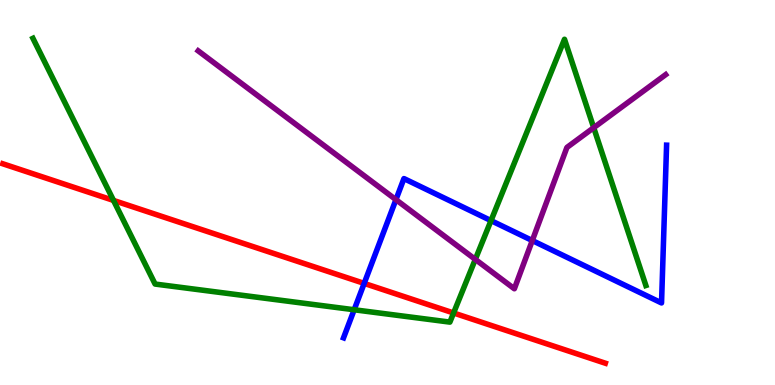[{'lines': ['blue', 'red'], 'intersections': [{'x': 4.7, 'y': 2.64}]}, {'lines': ['green', 'red'], 'intersections': [{'x': 1.46, 'y': 4.79}, {'x': 5.85, 'y': 1.87}]}, {'lines': ['purple', 'red'], 'intersections': []}, {'lines': ['blue', 'green'], 'intersections': [{'x': 4.57, 'y': 1.95}, {'x': 6.34, 'y': 4.27}]}, {'lines': ['blue', 'purple'], 'intersections': [{'x': 5.11, 'y': 4.81}, {'x': 6.87, 'y': 3.75}]}, {'lines': ['green', 'purple'], 'intersections': [{'x': 6.13, 'y': 3.26}, {'x': 7.66, 'y': 6.68}]}]